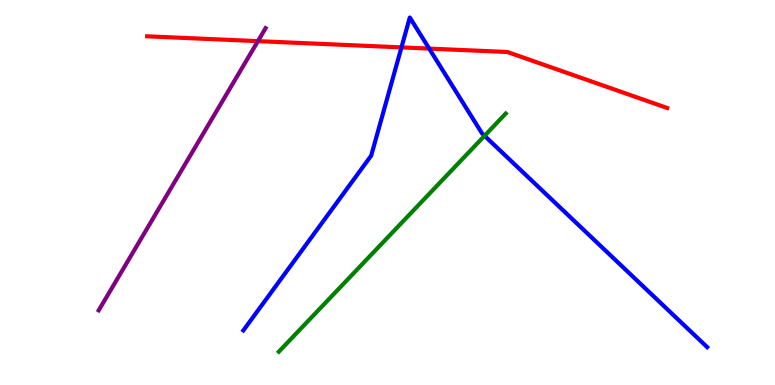[{'lines': ['blue', 'red'], 'intersections': [{'x': 5.18, 'y': 8.77}, {'x': 5.54, 'y': 8.74}]}, {'lines': ['green', 'red'], 'intersections': []}, {'lines': ['purple', 'red'], 'intersections': [{'x': 3.33, 'y': 8.93}]}, {'lines': ['blue', 'green'], 'intersections': [{'x': 6.25, 'y': 6.47}]}, {'lines': ['blue', 'purple'], 'intersections': []}, {'lines': ['green', 'purple'], 'intersections': []}]